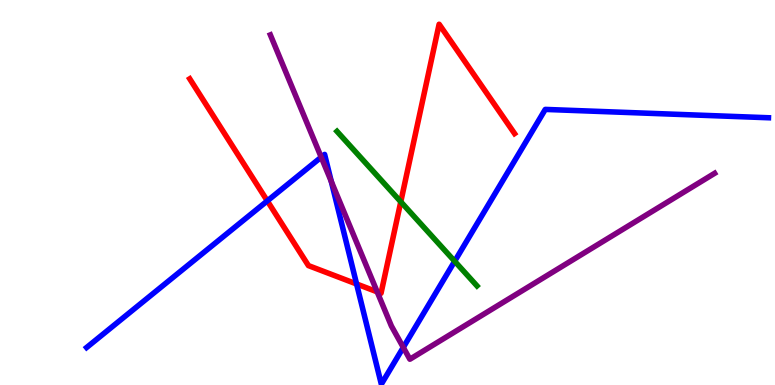[{'lines': ['blue', 'red'], 'intersections': [{'x': 3.45, 'y': 4.78}, {'x': 4.6, 'y': 2.62}]}, {'lines': ['green', 'red'], 'intersections': [{'x': 5.17, 'y': 4.76}]}, {'lines': ['purple', 'red'], 'intersections': [{'x': 4.87, 'y': 2.42}]}, {'lines': ['blue', 'green'], 'intersections': [{'x': 5.87, 'y': 3.21}]}, {'lines': ['blue', 'purple'], 'intersections': [{'x': 4.14, 'y': 5.92}, {'x': 4.27, 'y': 5.29}, {'x': 5.2, 'y': 0.977}]}, {'lines': ['green', 'purple'], 'intersections': []}]